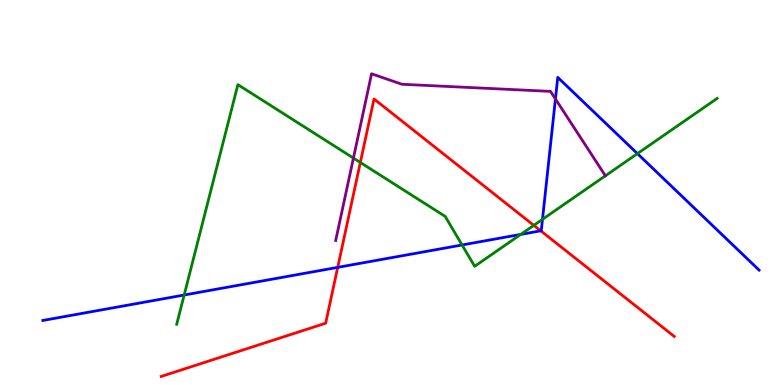[{'lines': ['blue', 'red'], 'intersections': [{'x': 4.36, 'y': 3.06}, {'x': 6.98, 'y': 4.0}]}, {'lines': ['green', 'red'], 'intersections': [{'x': 4.65, 'y': 5.78}, {'x': 6.89, 'y': 4.15}]}, {'lines': ['purple', 'red'], 'intersections': []}, {'lines': ['blue', 'green'], 'intersections': [{'x': 2.38, 'y': 2.34}, {'x': 5.96, 'y': 3.64}, {'x': 6.72, 'y': 3.91}, {'x': 7.0, 'y': 4.3}, {'x': 8.22, 'y': 6.01}]}, {'lines': ['blue', 'purple'], 'intersections': [{'x': 7.17, 'y': 7.43}]}, {'lines': ['green', 'purple'], 'intersections': [{'x': 4.56, 'y': 5.89}]}]